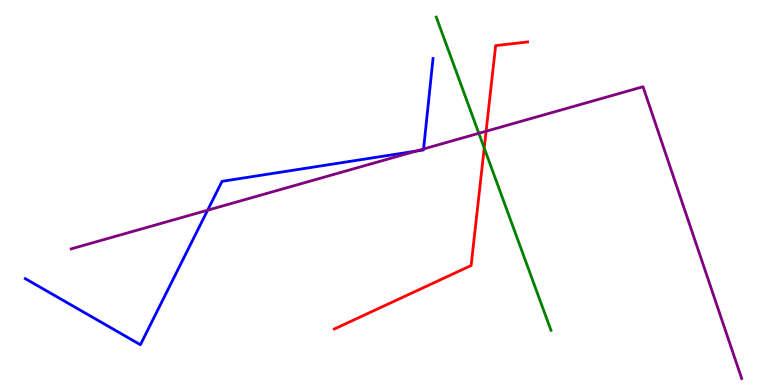[{'lines': ['blue', 'red'], 'intersections': []}, {'lines': ['green', 'red'], 'intersections': [{'x': 6.25, 'y': 6.15}]}, {'lines': ['purple', 'red'], 'intersections': [{'x': 6.27, 'y': 6.59}]}, {'lines': ['blue', 'green'], 'intersections': []}, {'lines': ['blue', 'purple'], 'intersections': [{'x': 2.68, 'y': 4.54}, {'x': 5.37, 'y': 6.08}, {'x': 5.47, 'y': 6.13}]}, {'lines': ['green', 'purple'], 'intersections': [{'x': 6.18, 'y': 6.54}]}]